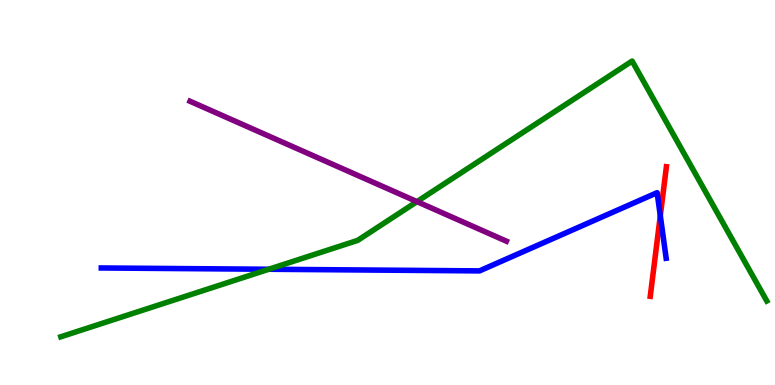[{'lines': ['blue', 'red'], 'intersections': [{'x': 8.52, 'y': 4.4}]}, {'lines': ['green', 'red'], 'intersections': []}, {'lines': ['purple', 'red'], 'intersections': []}, {'lines': ['blue', 'green'], 'intersections': [{'x': 3.47, 'y': 3.01}]}, {'lines': ['blue', 'purple'], 'intersections': []}, {'lines': ['green', 'purple'], 'intersections': [{'x': 5.38, 'y': 4.76}]}]